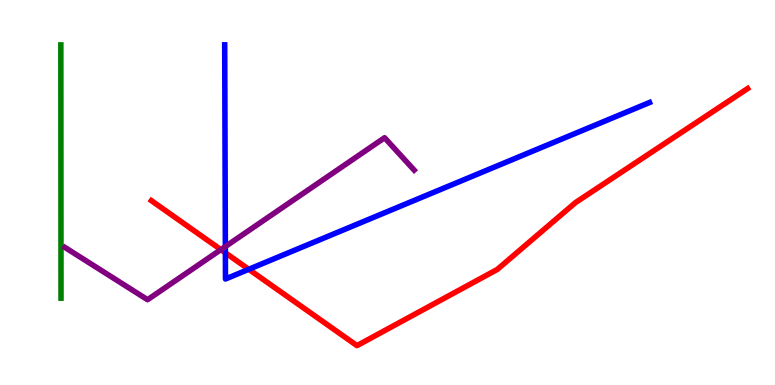[{'lines': ['blue', 'red'], 'intersections': [{'x': 2.91, 'y': 3.43}, {'x': 3.21, 'y': 3.01}]}, {'lines': ['green', 'red'], 'intersections': []}, {'lines': ['purple', 'red'], 'intersections': [{'x': 2.85, 'y': 3.52}]}, {'lines': ['blue', 'green'], 'intersections': []}, {'lines': ['blue', 'purple'], 'intersections': [{'x': 2.91, 'y': 3.6}]}, {'lines': ['green', 'purple'], 'intersections': []}]